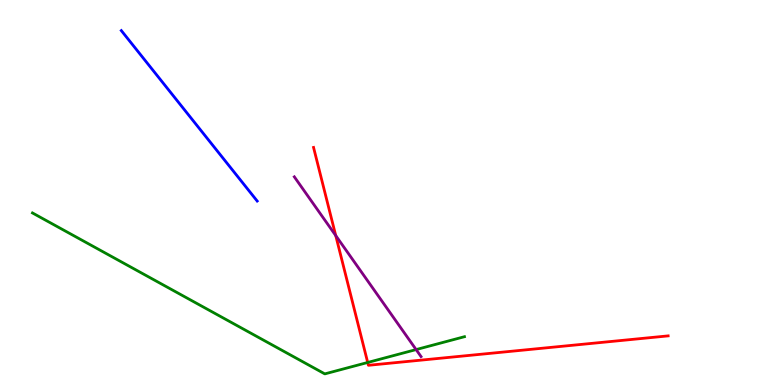[{'lines': ['blue', 'red'], 'intersections': []}, {'lines': ['green', 'red'], 'intersections': [{'x': 4.74, 'y': 0.585}]}, {'lines': ['purple', 'red'], 'intersections': [{'x': 4.33, 'y': 3.88}]}, {'lines': ['blue', 'green'], 'intersections': []}, {'lines': ['blue', 'purple'], 'intersections': []}, {'lines': ['green', 'purple'], 'intersections': [{'x': 5.37, 'y': 0.92}]}]